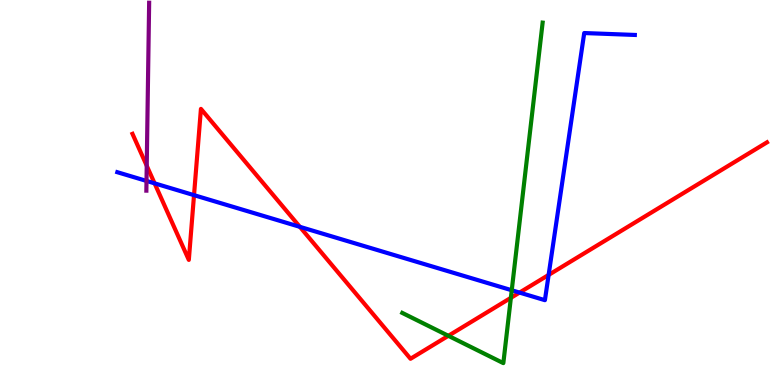[{'lines': ['blue', 'red'], 'intersections': [{'x': 1.99, 'y': 5.24}, {'x': 2.5, 'y': 4.93}, {'x': 3.87, 'y': 4.11}, {'x': 6.7, 'y': 2.4}, {'x': 7.08, 'y': 2.86}]}, {'lines': ['green', 'red'], 'intersections': [{'x': 5.79, 'y': 1.28}, {'x': 6.59, 'y': 2.26}]}, {'lines': ['purple', 'red'], 'intersections': [{'x': 1.89, 'y': 5.7}]}, {'lines': ['blue', 'green'], 'intersections': [{'x': 6.6, 'y': 2.46}]}, {'lines': ['blue', 'purple'], 'intersections': [{'x': 1.89, 'y': 5.3}]}, {'lines': ['green', 'purple'], 'intersections': []}]